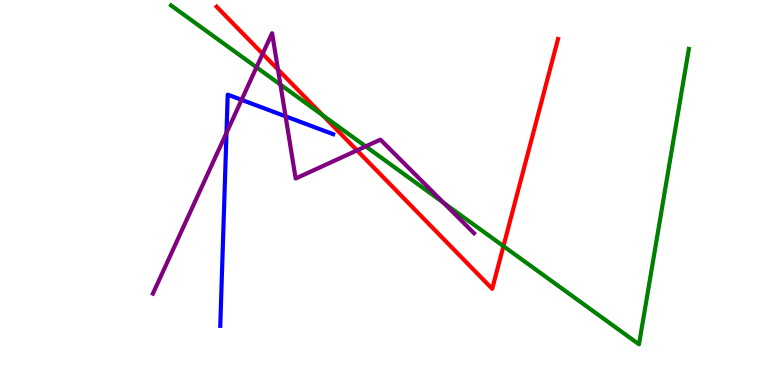[{'lines': ['blue', 'red'], 'intersections': []}, {'lines': ['green', 'red'], 'intersections': [{'x': 4.16, 'y': 7.01}, {'x': 6.5, 'y': 3.61}]}, {'lines': ['purple', 'red'], 'intersections': [{'x': 3.39, 'y': 8.6}, {'x': 3.59, 'y': 8.19}, {'x': 4.61, 'y': 6.09}]}, {'lines': ['blue', 'green'], 'intersections': []}, {'lines': ['blue', 'purple'], 'intersections': [{'x': 2.92, 'y': 6.55}, {'x': 3.12, 'y': 7.41}, {'x': 3.68, 'y': 6.98}]}, {'lines': ['green', 'purple'], 'intersections': [{'x': 3.31, 'y': 8.25}, {'x': 3.62, 'y': 7.8}, {'x': 4.72, 'y': 6.2}, {'x': 5.72, 'y': 4.73}]}]